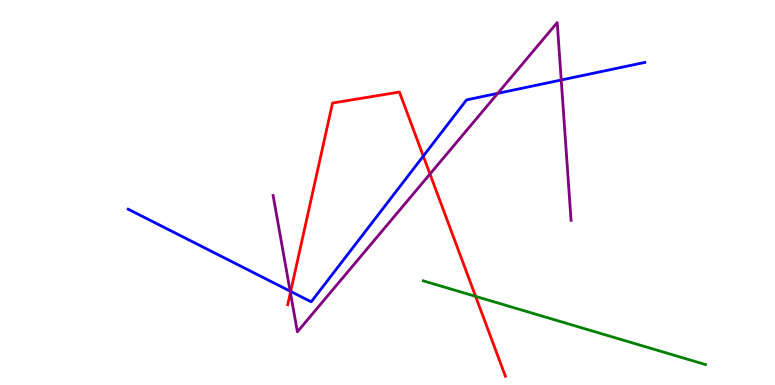[{'lines': ['blue', 'red'], 'intersections': [{'x': 3.75, 'y': 2.43}, {'x': 5.46, 'y': 5.95}]}, {'lines': ['green', 'red'], 'intersections': [{'x': 6.14, 'y': 2.3}]}, {'lines': ['purple', 'red'], 'intersections': [{'x': 3.75, 'y': 2.4}, {'x': 5.55, 'y': 5.48}]}, {'lines': ['blue', 'green'], 'intersections': []}, {'lines': ['blue', 'purple'], 'intersections': [{'x': 3.74, 'y': 2.44}, {'x': 6.42, 'y': 7.58}, {'x': 7.24, 'y': 7.92}]}, {'lines': ['green', 'purple'], 'intersections': []}]